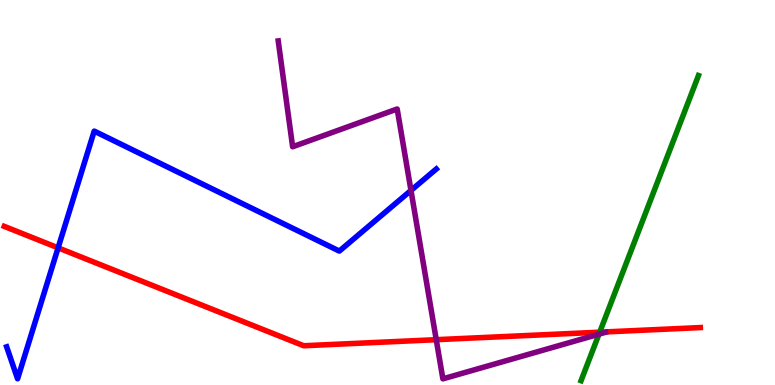[{'lines': ['blue', 'red'], 'intersections': [{'x': 0.75, 'y': 3.56}]}, {'lines': ['green', 'red'], 'intersections': [{'x': 7.74, 'y': 1.37}]}, {'lines': ['purple', 'red'], 'intersections': [{'x': 5.63, 'y': 1.18}]}, {'lines': ['blue', 'green'], 'intersections': []}, {'lines': ['blue', 'purple'], 'intersections': [{'x': 5.3, 'y': 5.05}]}, {'lines': ['green', 'purple'], 'intersections': [{'x': 7.73, 'y': 1.32}]}]